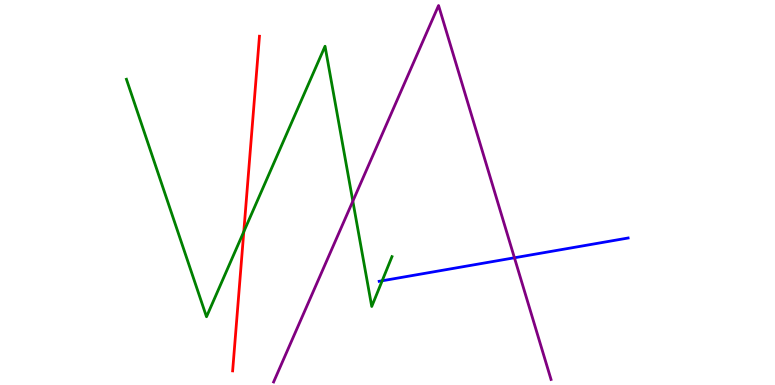[{'lines': ['blue', 'red'], 'intersections': []}, {'lines': ['green', 'red'], 'intersections': [{'x': 3.15, 'y': 3.98}]}, {'lines': ['purple', 'red'], 'intersections': []}, {'lines': ['blue', 'green'], 'intersections': [{'x': 4.93, 'y': 2.71}]}, {'lines': ['blue', 'purple'], 'intersections': [{'x': 6.64, 'y': 3.3}]}, {'lines': ['green', 'purple'], 'intersections': [{'x': 4.55, 'y': 4.78}]}]